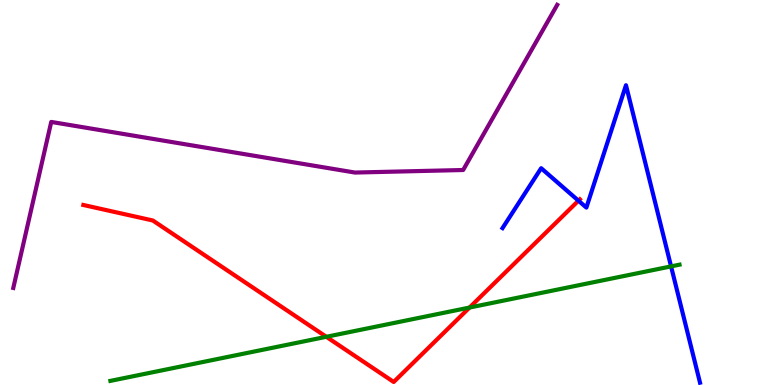[{'lines': ['blue', 'red'], 'intersections': [{'x': 7.46, 'y': 4.79}]}, {'lines': ['green', 'red'], 'intersections': [{'x': 4.21, 'y': 1.25}, {'x': 6.06, 'y': 2.01}]}, {'lines': ['purple', 'red'], 'intersections': []}, {'lines': ['blue', 'green'], 'intersections': [{'x': 8.66, 'y': 3.08}]}, {'lines': ['blue', 'purple'], 'intersections': []}, {'lines': ['green', 'purple'], 'intersections': []}]